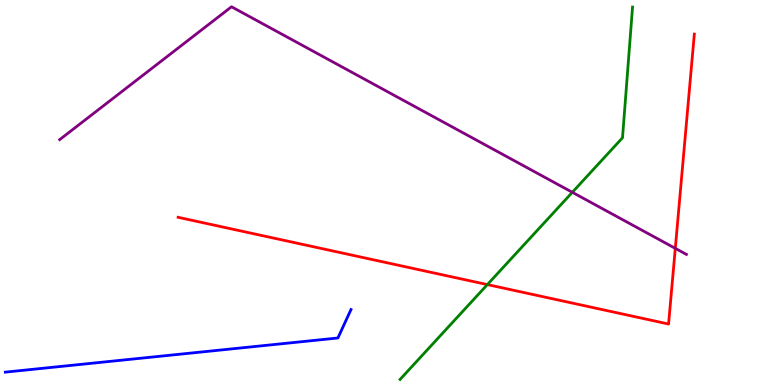[{'lines': ['blue', 'red'], 'intersections': []}, {'lines': ['green', 'red'], 'intersections': [{'x': 6.29, 'y': 2.61}]}, {'lines': ['purple', 'red'], 'intersections': [{'x': 8.71, 'y': 3.55}]}, {'lines': ['blue', 'green'], 'intersections': []}, {'lines': ['blue', 'purple'], 'intersections': []}, {'lines': ['green', 'purple'], 'intersections': [{'x': 7.38, 'y': 5.01}]}]